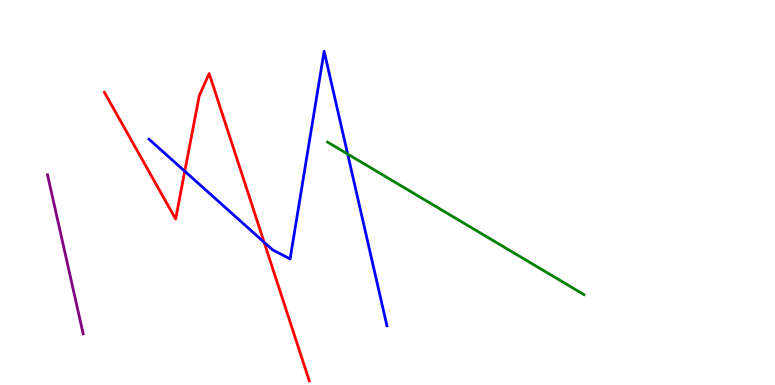[{'lines': ['blue', 'red'], 'intersections': [{'x': 2.38, 'y': 5.55}, {'x': 3.41, 'y': 3.71}]}, {'lines': ['green', 'red'], 'intersections': []}, {'lines': ['purple', 'red'], 'intersections': []}, {'lines': ['blue', 'green'], 'intersections': [{'x': 4.49, 'y': 6.0}]}, {'lines': ['blue', 'purple'], 'intersections': []}, {'lines': ['green', 'purple'], 'intersections': []}]